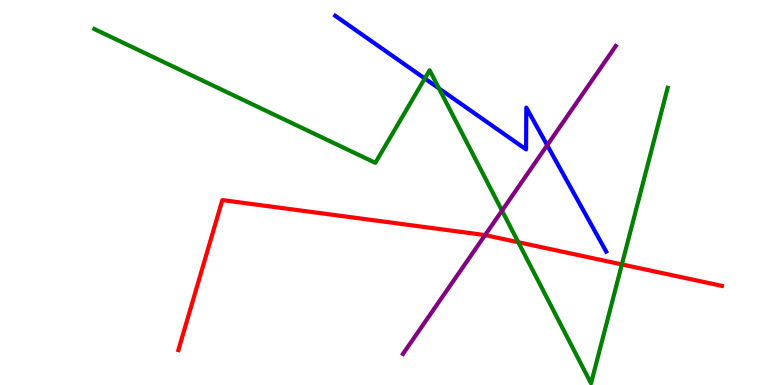[{'lines': ['blue', 'red'], 'intersections': []}, {'lines': ['green', 'red'], 'intersections': [{'x': 6.69, 'y': 3.71}, {'x': 8.02, 'y': 3.13}]}, {'lines': ['purple', 'red'], 'intersections': [{'x': 6.26, 'y': 3.89}]}, {'lines': ['blue', 'green'], 'intersections': [{'x': 5.48, 'y': 7.96}, {'x': 5.66, 'y': 7.7}]}, {'lines': ['blue', 'purple'], 'intersections': [{'x': 7.06, 'y': 6.23}]}, {'lines': ['green', 'purple'], 'intersections': [{'x': 6.48, 'y': 4.53}]}]